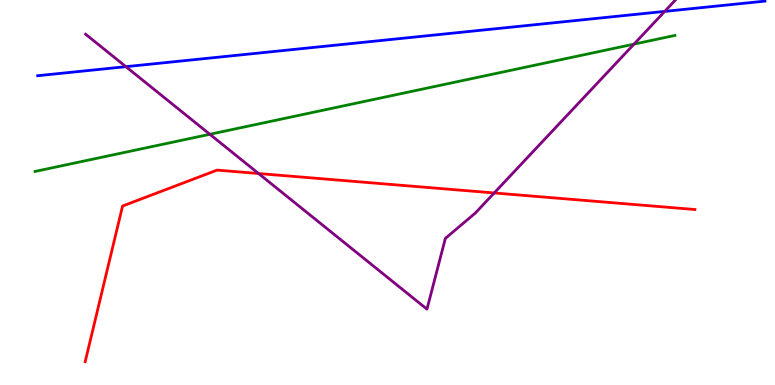[{'lines': ['blue', 'red'], 'intersections': []}, {'lines': ['green', 'red'], 'intersections': []}, {'lines': ['purple', 'red'], 'intersections': [{'x': 3.34, 'y': 5.49}, {'x': 6.38, 'y': 4.99}]}, {'lines': ['blue', 'green'], 'intersections': []}, {'lines': ['blue', 'purple'], 'intersections': [{'x': 1.62, 'y': 8.27}, {'x': 8.58, 'y': 9.7}]}, {'lines': ['green', 'purple'], 'intersections': [{'x': 2.71, 'y': 6.51}, {'x': 8.18, 'y': 8.85}]}]